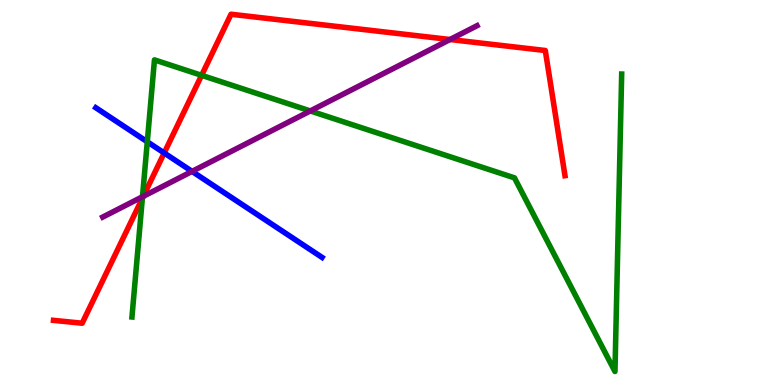[{'lines': ['blue', 'red'], 'intersections': [{'x': 2.12, 'y': 6.03}]}, {'lines': ['green', 'red'], 'intersections': [{'x': 1.84, 'y': 4.85}, {'x': 2.6, 'y': 8.04}]}, {'lines': ['purple', 'red'], 'intersections': [{'x': 1.85, 'y': 4.9}, {'x': 5.81, 'y': 8.97}]}, {'lines': ['blue', 'green'], 'intersections': [{'x': 1.9, 'y': 6.32}]}, {'lines': ['blue', 'purple'], 'intersections': [{'x': 2.48, 'y': 5.55}]}, {'lines': ['green', 'purple'], 'intersections': [{'x': 1.84, 'y': 4.89}, {'x': 4.0, 'y': 7.12}]}]